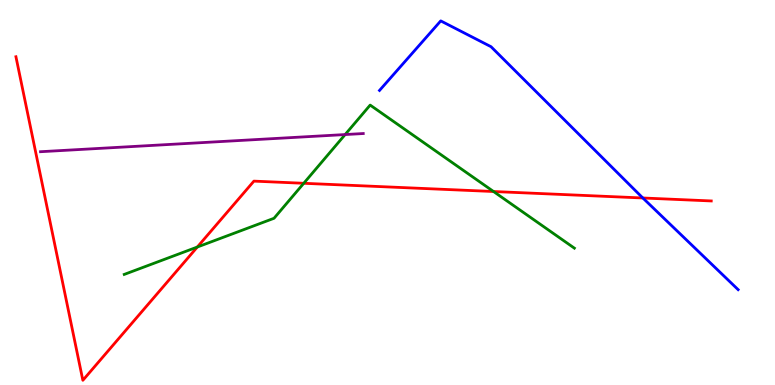[{'lines': ['blue', 'red'], 'intersections': [{'x': 8.29, 'y': 4.86}]}, {'lines': ['green', 'red'], 'intersections': [{'x': 2.55, 'y': 3.58}, {'x': 3.92, 'y': 5.24}, {'x': 6.37, 'y': 5.03}]}, {'lines': ['purple', 'red'], 'intersections': []}, {'lines': ['blue', 'green'], 'intersections': []}, {'lines': ['blue', 'purple'], 'intersections': []}, {'lines': ['green', 'purple'], 'intersections': [{'x': 4.45, 'y': 6.51}]}]